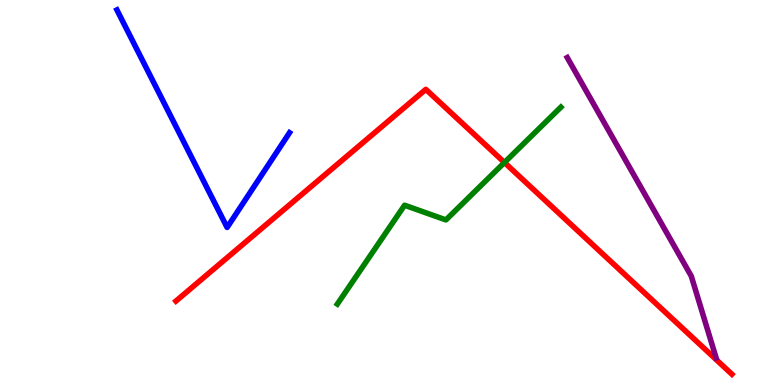[{'lines': ['blue', 'red'], 'intersections': []}, {'lines': ['green', 'red'], 'intersections': [{'x': 6.51, 'y': 5.78}]}, {'lines': ['purple', 'red'], 'intersections': []}, {'lines': ['blue', 'green'], 'intersections': []}, {'lines': ['blue', 'purple'], 'intersections': []}, {'lines': ['green', 'purple'], 'intersections': []}]